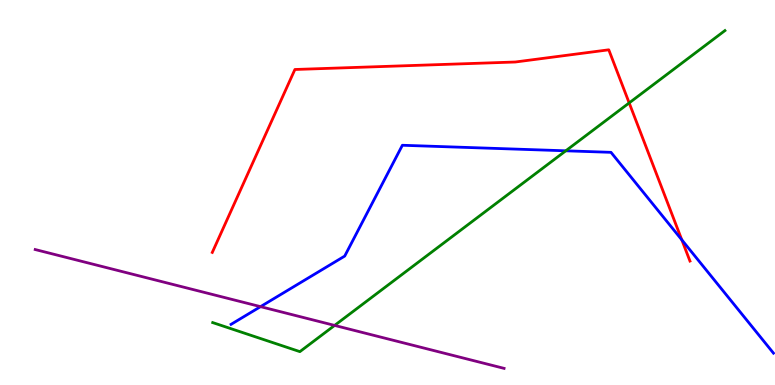[{'lines': ['blue', 'red'], 'intersections': [{'x': 8.8, 'y': 3.77}]}, {'lines': ['green', 'red'], 'intersections': [{'x': 8.12, 'y': 7.33}]}, {'lines': ['purple', 'red'], 'intersections': []}, {'lines': ['blue', 'green'], 'intersections': [{'x': 7.3, 'y': 6.08}]}, {'lines': ['blue', 'purple'], 'intersections': [{'x': 3.36, 'y': 2.04}]}, {'lines': ['green', 'purple'], 'intersections': [{'x': 4.32, 'y': 1.55}]}]